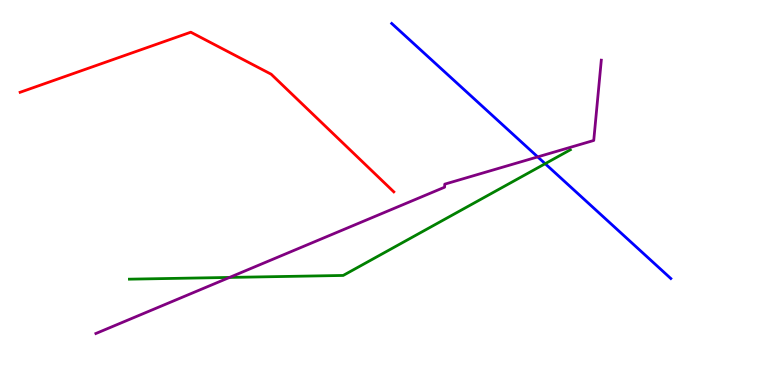[{'lines': ['blue', 'red'], 'intersections': []}, {'lines': ['green', 'red'], 'intersections': []}, {'lines': ['purple', 'red'], 'intersections': []}, {'lines': ['blue', 'green'], 'intersections': [{'x': 7.03, 'y': 5.75}]}, {'lines': ['blue', 'purple'], 'intersections': [{'x': 6.94, 'y': 5.92}]}, {'lines': ['green', 'purple'], 'intersections': [{'x': 2.96, 'y': 2.79}]}]